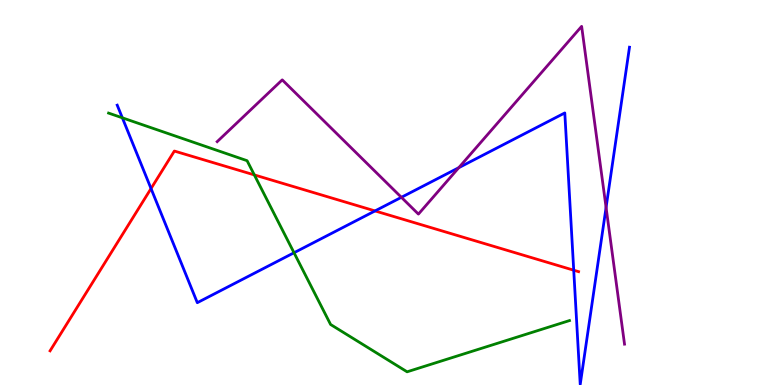[{'lines': ['blue', 'red'], 'intersections': [{'x': 1.95, 'y': 5.1}, {'x': 4.84, 'y': 4.52}, {'x': 7.4, 'y': 2.98}]}, {'lines': ['green', 'red'], 'intersections': [{'x': 3.28, 'y': 5.46}]}, {'lines': ['purple', 'red'], 'intersections': []}, {'lines': ['blue', 'green'], 'intersections': [{'x': 1.58, 'y': 6.94}, {'x': 3.79, 'y': 3.44}]}, {'lines': ['blue', 'purple'], 'intersections': [{'x': 5.18, 'y': 4.87}, {'x': 5.92, 'y': 5.64}, {'x': 7.82, 'y': 4.61}]}, {'lines': ['green', 'purple'], 'intersections': []}]